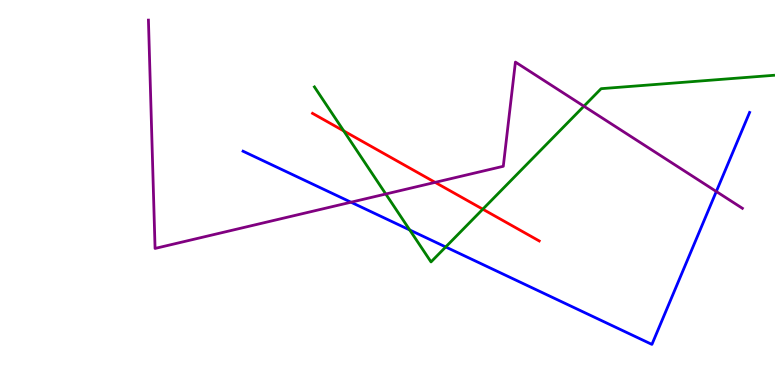[{'lines': ['blue', 'red'], 'intersections': []}, {'lines': ['green', 'red'], 'intersections': [{'x': 4.44, 'y': 6.6}, {'x': 6.23, 'y': 4.57}]}, {'lines': ['purple', 'red'], 'intersections': [{'x': 5.61, 'y': 5.26}]}, {'lines': ['blue', 'green'], 'intersections': [{'x': 5.29, 'y': 4.03}, {'x': 5.75, 'y': 3.59}]}, {'lines': ['blue', 'purple'], 'intersections': [{'x': 4.53, 'y': 4.75}, {'x': 9.24, 'y': 5.03}]}, {'lines': ['green', 'purple'], 'intersections': [{'x': 4.98, 'y': 4.96}, {'x': 7.53, 'y': 7.24}]}]